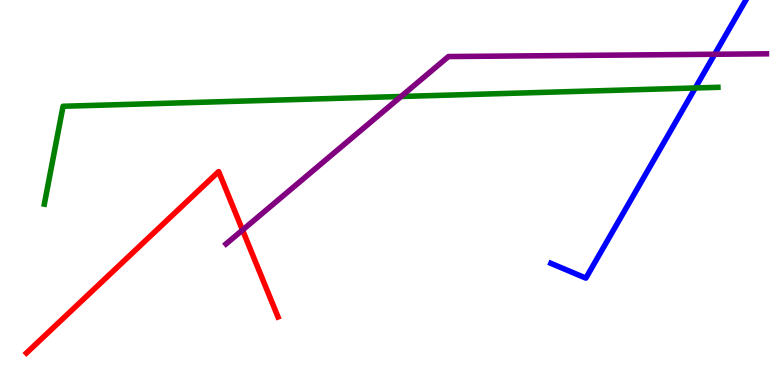[{'lines': ['blue', 'red'], 'intersections': []}, {'lines': ['green', 'red'], 'intersections': []}, {'lines': ['purple', 'red'], 'intersections': [{'x': 3.13, 'y': 4.02}]}, {'lines': ['blue', 'green'], 'intersections': [{'x': 8.97, 'y': 7.72}]}, {'lines': ['blue', 'purple'], 'intersections': [{'x': 9.22, 'y': 8.59}]}, {'lines': ['green', 'purple'], 'intersections': [{'x': 5.17, 'y': 7.49}]}]